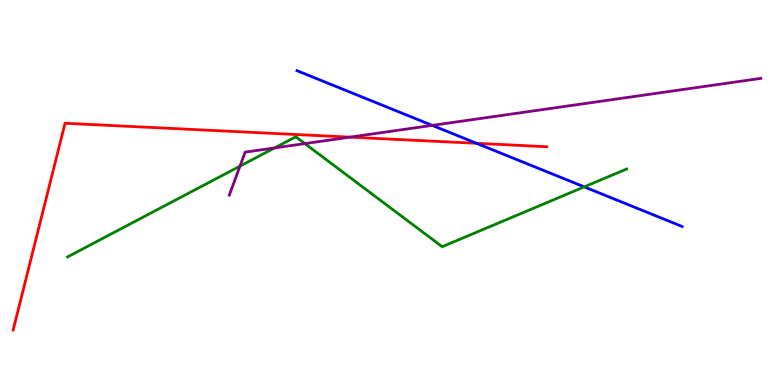[{'lines': ['blue', 'red'], 'intersections': [{'x': 6.15, 'y': 6.28}]}, {'lines': ['green', 'red'], 'intersections': []}, {'lines': ['purple', 'red'], 'intersections': [{'x': 4.52, 'y': 6.44}]}, {'lines': ['blue', 'green'], 'intersections': [{'x': 7.54, 'y': 5.15}]}, {'lines': ['blue', 'purple'], 'intersections': [{'x': 5.58, 'y': 6.74}]}, {'lines': ['green', 'purple'], 'intersections': [{'x': 3.1, 'y': 5.68}, {'x': 3.54, 'y': 6.16}, {'x': 3.93, 'y': 6.27}]}]